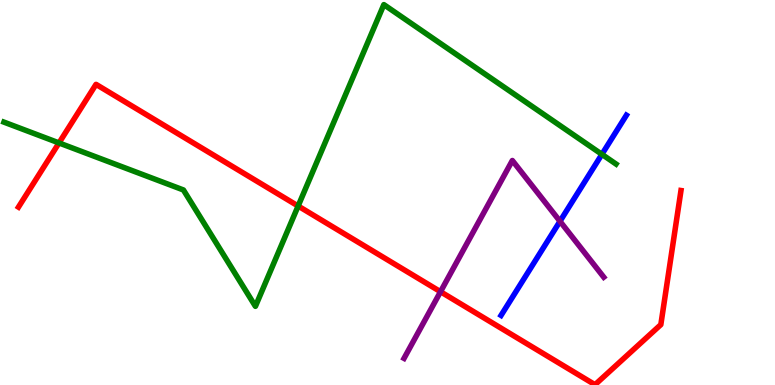[{'lines': ['blue', 'red'], 'intersections': []}, {'lines': ['green', 'red'], 'intersections': [{'x': 0.761, 'y': 6.29}, {'x': 3.85, 'y': 4.65}]}, {'lines': ['purple', 'red'], 'intersections': [{'x': 5.68, 'y': 2.42}]}, {'lines': ['blue', 'green'], 'intersections': [{'x': 7.77, 'y': 5.99}]}, {'lines': ['blue', 'purple'], 'intersections': [{'x': 7.23, 'y': 4.25}]}, {'lines': ['green', 'purple'], 'intersections': []}]